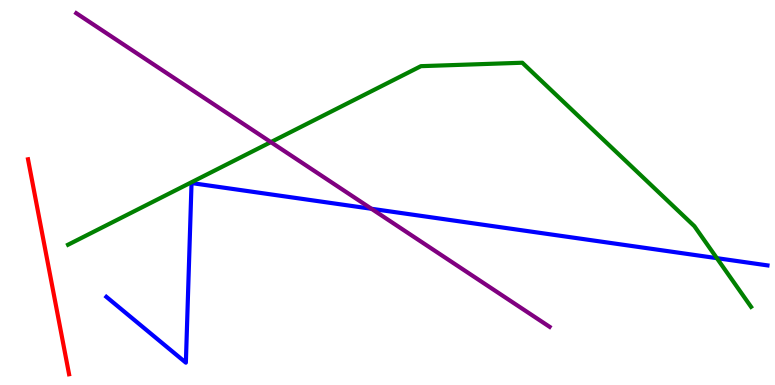[{'lines': ['blue', 'red'], 'intersections': []}, {'lines': ['green', 'red'], 'intersections': []}, {'lines': ['purple', 'red'], 'intersections': []}, {'lines': ['blue', 'green'], 'intersections': [{'x': 9.25, 'y': 3.29}]}, {'lines': ['blue', 'purple'], 'intersections': [{'x': 4.79, 'y': 4.58}]}, {'lines': ['green', 'purple'], 'intersections': [{'x': 3.49, 'y': 6.31}]}]